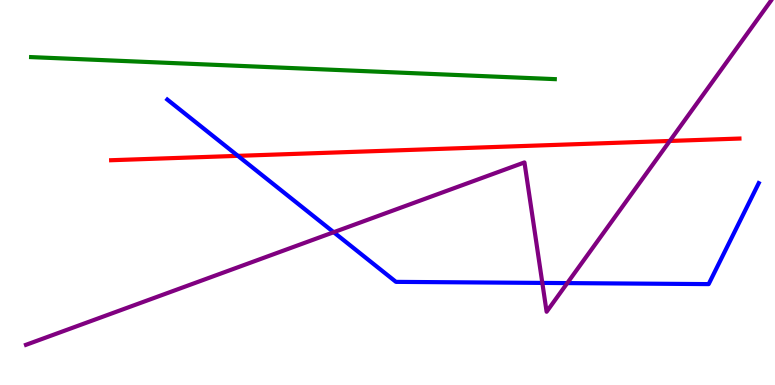[{'lines': ['blue', 'red'], 'intersections': [{'x': 3.07, 'y': 5.95}]}, {'lines': ['green', 'red'], 'intersections': []}, {'lines': ['purple', 'red'], 'intersections': [{'x': 8.64, 'y': 6.34}]}, {'lines': ['blue', 'green'], 'intersections': []}, {'lines': ['blue', 'purple'], 'intersections': [{'x': 4.31, 'y': 3.97}, {'x': 7.0, 'y': 2.65}, {'x': 7.32, 'y': 2.65}]}, {'lines': ['green', 'purple'], 'intersections': []}]